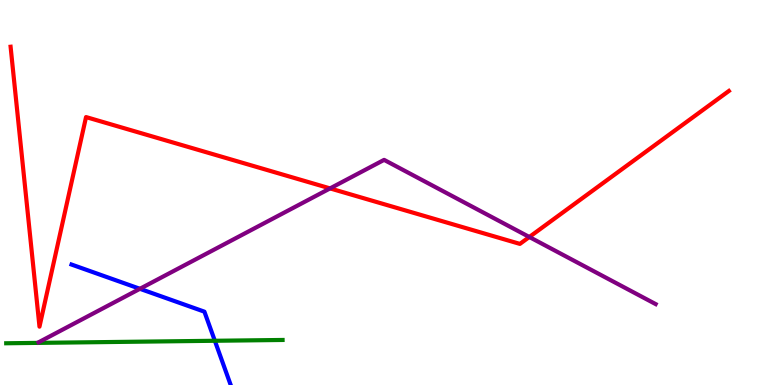[{'lines': ['blue', 'red'], 'intersections': []}, {'lines': ['green', 'red'], 'intersections': []}, {'lines': ['purple', 'red'], 'intersections': [{'x': 4.26, 'y': 5.11}, {'x': 6.83, 'y': 3.84}]}, {'lines': ['blue', 'green'], 'intersections': [{'x': 2.77, 'y': 1.15}]}, {'lines': ['blue', 'purple'], 'intersections': [{'x': 1.81, 'y': 2.5}]}, {'lines': ['green', 'purple'], 'intersections': []}]